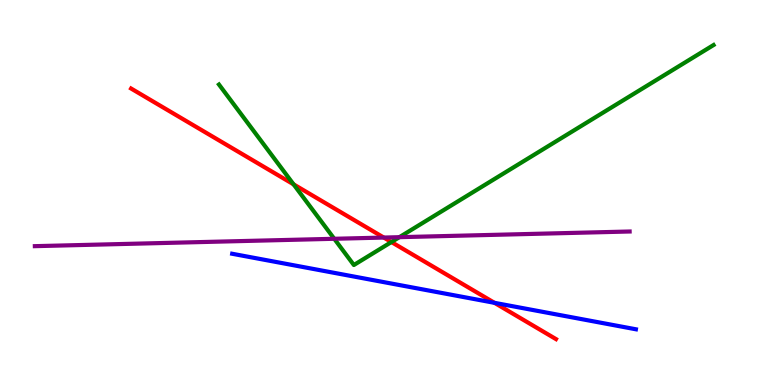[{'lines': ['blue', 'red'], 'intersections': [{'x': 6.38, 'y': 2.13}]}, {'lines': ['green', 'red'], 'intersections': [{'x': 3.79, 'y': 5.21}, {'x': 5.05, 'y': 3.71}]}, {'lines': ['purple', 'red'], 'intersections': [{'x': 4.95, 'y': 3.83}]}, {'lines': ['blue', 'green'], 'intersections': []}, {'lines': ['blue', 'purple'], 'intersections': []}, {'lines': ['green', 'purple'], 'intersections': [{'x': 4.31, 'y': 3.8}, {'x': 5.15, 'y': 3.84}]}]